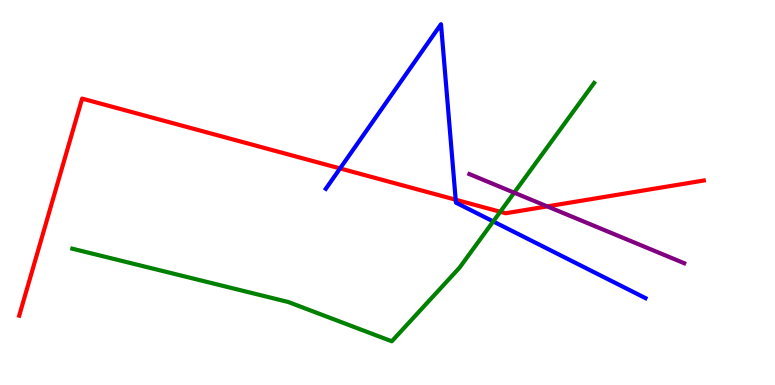[{'lines': ['blue', 'red'], 'intersections': [{'x': 4.39, 'y': 5.63}, {'x': 5.88, 'y': 4.81}]}, {'lines': ['green', 'red'], 'intersections': [{'x': 6.46, 'y': 4.5}]}, {'lines': ['purple', 'red'], 'intersections': [{'x': 7.06, 'y': 4.64}]}, {'lines': ['blue', 'green'], 'intersections': [{'x': 6.36, 'y': 4.25}]}, {'lines': ['blue', 'purple'], 'intersections': []}, {'lines': ['green', 'purple'], 'intersections': [{'x': 6.63, 'y': 5.0}]}]